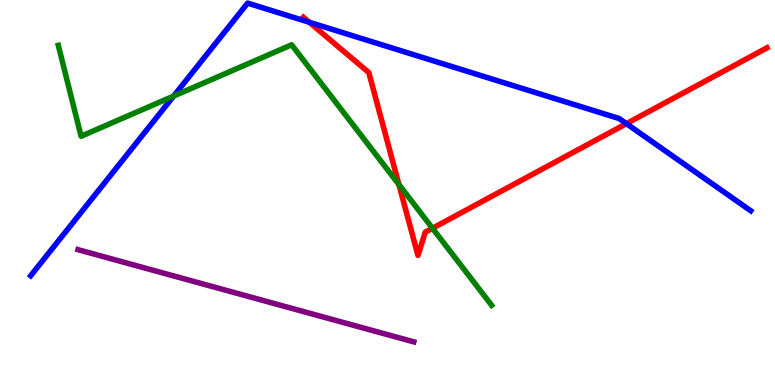[{'lines': ['blue', 'red'], 'intersections': [{'x': 3.99, 'y': 9.42}, {'x': 8.08, 'y': 6.79}]}, {'lines': ['green', 'red'], 'intersections': [{'x': 5.15, 'y': 5.21}, {'x': 5.58, 'y': 4.07}]}, {'lines': ['purple', 'red'], 'intersections': []}, {'lines': ['blue', 'green'], 'intersections': [{'x': 2.24, 'y': 7.51}]}, {'lines': ['blue', 'purple'], 'intersections': []}, {'lines': ['green', 'purple'], 'intersections': []}]